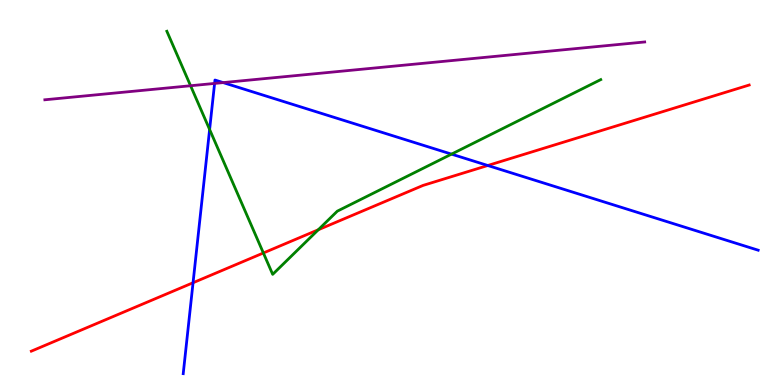[{'lines': ['blue', 'red'], 'intersections': [{'x': 2.49, 'y': 2.66}, {'x': 6.29, 'y': 5.7}]}, {'lines': ['green', 'red'], 'intersections': [{'x': 3.4, 'y': 3.43}, {'x': 4.11, 'y': 4.03}]}, {'lines': ['purple', 'red'], 'intersections': []}, {'lines': ['blue', 'green'], 'intersections': [{'x': 2.7, 'y': 6.64}, {'x': 5.83, 'y': 6.0}]}, {'lines': ['blue', 'purple'], 'intersections': [{'x': 2.77, 'y': 7.83}, {'x': 2.88, 'y': 7.85}]}, {'lines': ['green', 'purple'], 'intersections': [{'x': 2.46, 'y': 7.77}]}]